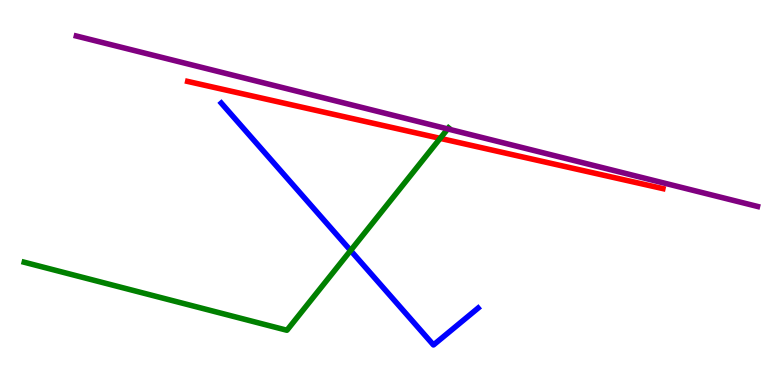[{'lines': ['blue', 'red'], 'intersections': []}, {'lines': ['green', 'red'], 'intersections': [{'x': 5.68, 'y': 6.41}]}, {'lines': ['purple', 'red'], 'intersections': []}, {'lines': ['blue', 'green'], 'intersections': [{'x': 4.52, 'y': 3.49}]}, {'lines': ['blue', 'purple'], 'intersections': []}, {'lines': ['green', 'purple'], 'intersections': [{'x': 5.78, 'y': 6.65}]}]